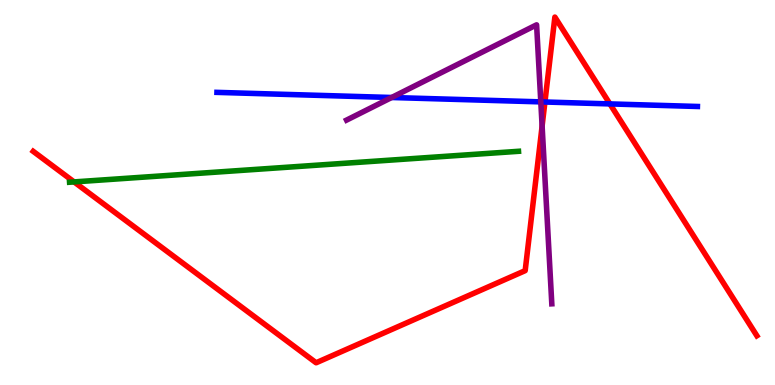[{'lines': ['blue', 'red'], 'intersections': [{'x': 7.03, 'y': 7.35}, {'x': 7.87, 'y': 7.3}]}, {'lines': ['green', 'red'], 'intersections': [{'x': 0.956, 'y': 5.27}]}, {'lines': ['purple', 'red'], 'intersections': [{'x': 6.99, 'y': 6.73}]}, {'lines': ['blue', 'green'], 'intersections': []}, {'lines': ['blue', 'purple'], 'intersections': [{'x': 5.05, 'y': 7.47}, {'x': 6.98, 'y': 7.35}]}, {'lines': ['green', 'purple'], 'intersections': []}]